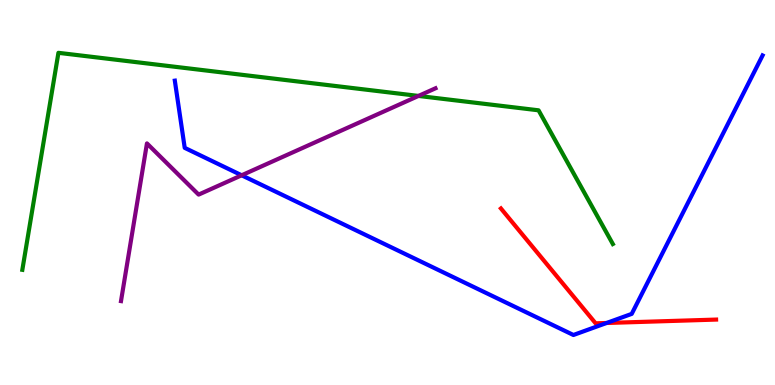[{'lines': ['blue', 'red'], 'intersections': [{'x': 7.83, 'y': 1.61}]}, {'lines': ['green', 'red'], 'intersections': []}, {'lines': ['purple', 'red'], 'intersections': []}, {'lines': ['blue', 'green'], 'intersections': []}, {'lines': ['blue', 'purple'], 'intersections': [{'x': 3.12, 'y': 5.45}]}, {'lines': ['green', 'purple'], 'intersections': [{'x': 5.4, 'y': 7.51}]}]